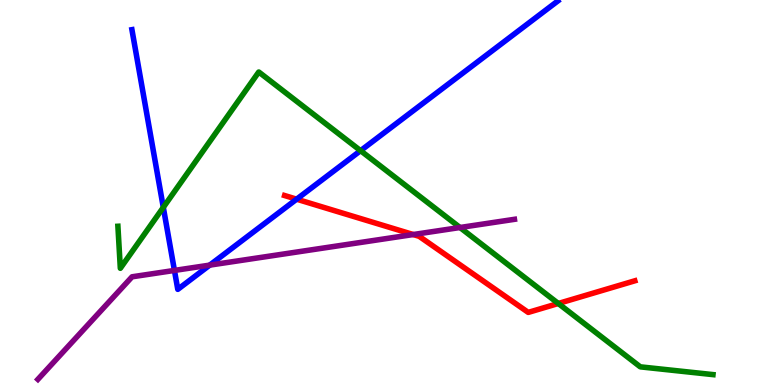[{'lines': ['blue', 'red'], 'intersections': [{'x': 3.83, 'y': 4.83}]}, {'lines': ['green', 'red'], 'intersections': [{'x': 7.2, 'y': 2.12}]}, {'lines': ['purple', 'red'], 'intersections': [{'x': 5.33, 'y': 3.91}]}, {'lines': ['blue', 'green'], 'intersections': [{'x': 2.11, 'y': 4.61}, {'x': 4.65, 'y': 6.09}]}, {'lines': ['blue', 'purple'], 'intersections': [{'x': 2.25, 'y': 2.98}, {'x': 2.71, 'y': 3.11}]}, {'lines': ['green', 'purple'], 'intersections': [{'x': 5.94, 'y': 4.09}]}]